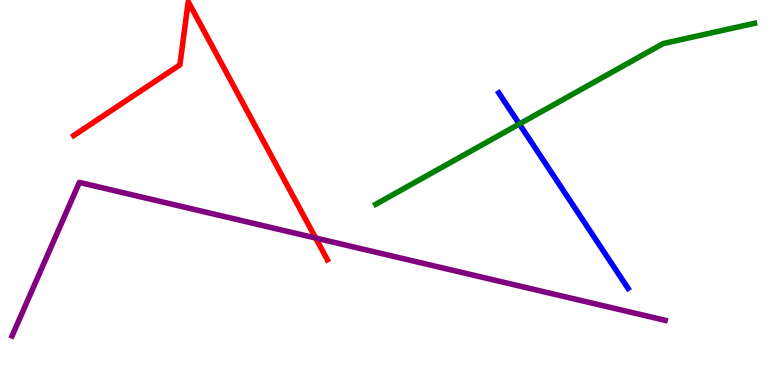[{'lines': ['blue', 'red'], 'intersections': []}, {'lines': ['green', 'red'], 'intersections': []}, {'lines': ['purple', 'red'], 'intersections': [{'x': 4.07, 'y': 3.82}]}, {'lines': ['blue', 'green'], 'intersections': [{'x': 6.7, 'y': 6.78}]}, {'lines': ['blue', 'purple'], 'intersections': []}, {'lines': ['green', 'purple'], 'intersections': []}]